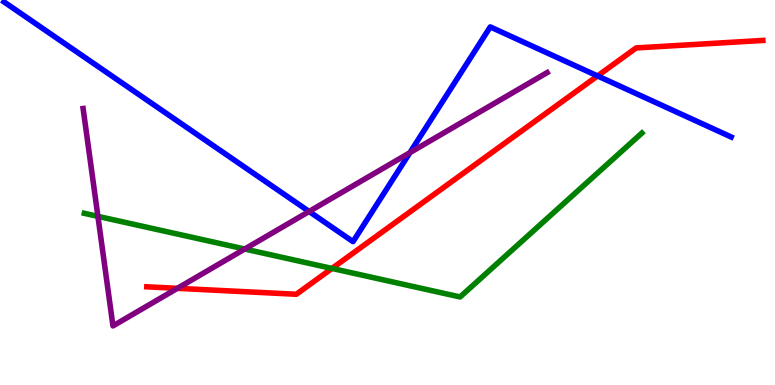[{'lines': ['blue', 'red'], 'intersections': [{'x': 7.71, 'y': 8.03}]}, {'lines': ['green', 'red'], 'intersections': [{'x': 4.28, 'y': 3.03}]}, {'lines': ['purple', 'red'], 'intersections': [{'x': 2.29, 'y': 2.51}]}, {'lines': ['blue', 'green'], 'intersections': []}, {'lines': ['blue', 'purple'], 'intersections': [{'x': 3.99, 'y': 4.51}, {'x': 5.29, 'y': 6.03}]}, {'lines': ['green', 'purple'], 'intersections': [{'x': 1.26, 'y': 4.38}, {'x': 3.16, 'y': 3.53}]}]